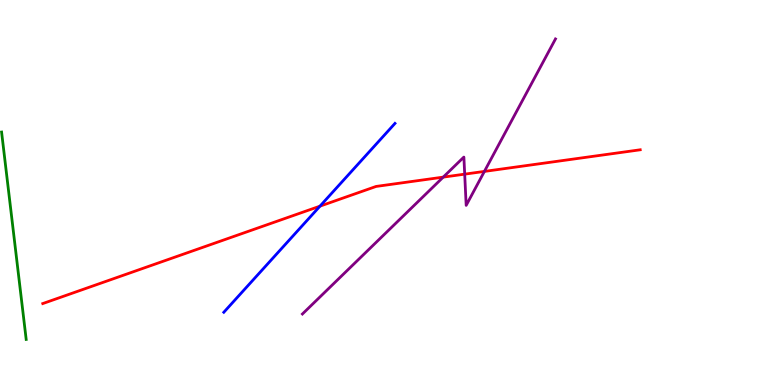[{'lines': ['blue', 'red'], 'intersections': [{'x': 4.13, 'y': 4.65}]}, {'lines': ['green', 'red'], 'intersections': []}, {'lines': ['purple', 'red'], 'intersections': [{'x': 5.72, 'y': 5.4}, {'x': 6.0, 'y': 5.48}, {'x': 6.25, 'y': 5.55}]}, {'lines': ['blue', 'green'], 'intersections': []}, {'lines': ['blue', 'purple'], 'intersections': []}, {'lines': ['green', 'purple'], 'intersections': []}]